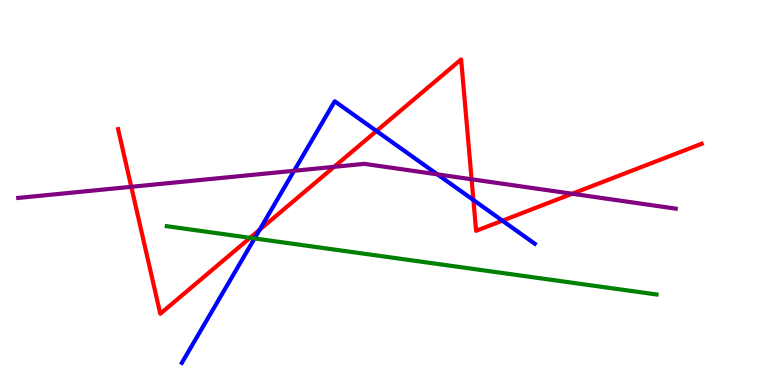[{'lines': ['blue', 'red'], 'intersections': [{'x': 3.35, 'y': 4.03}, {'x': 4.86, 'y': 6.6}, {'x': 6.11, 'y': 4.8}, {'x': 6.48, 'y': 4.27}]}, {'lines': ['green', 'red'], 'intersections': [{'x': 3.23, 'y': 3.82}]}, {'lines': ['purple', 'red'], 'intersections': [{'x': 1.69, 'y': 5.15}, {'x': 4.31, 'y': 5.67}, {'x': 6.09, 'y': 5.34}, {'x': 7.38, 'y': 4.97}]}, {'lines': ['blue', 'green'], 'intersections': [{'x': 3.28, 'y': 3.81}]}, {'lines': ['blue', 'purple'], 'intersections': [{'x': 3.79, 'y': 5.56}, {'x': 5.64, 'y': 5.47}]}, {'lines': ['green', 'purple'], 'intersections': []}]